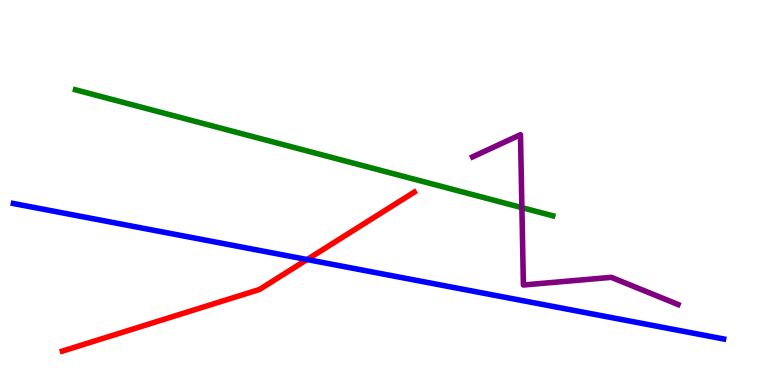[{'lines': ['blue', 'red'], 'intersections': [{'x': 3.96, 'y': 3.26}]}, {'lines': ['green', 'red'], 'intersections': []}, {'lines': ['purple', 'red'], 'intersections': []}, {'lines': ['blue', 'green'], 'intersections': []}, {'lines': ['blue', 'purple'], 'intersections': []}, {'lines': ['green', 'purple'], 'intersections': [{'x': 6.73, 'y': 4.61}]}]